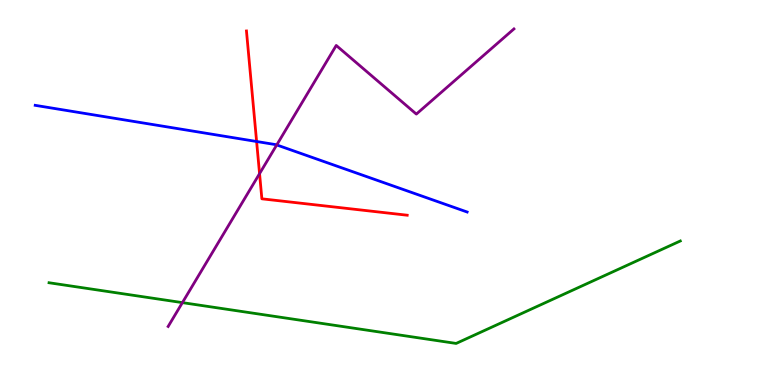[{'lines': ['blue', 'red'], 'intersections': [{'x': 3.31, 'y': 6.32}]}, {'lines': ['green', 'red'], 'intersections': []}, {'lines': ['purple', 'red'], 'intersections': [{'x': 3.35, 'y': 5.49}]}, {'lines': ['blue', 'green'], 'intersections': []}, {'lines': ['blue', 'purple'], 'intersections': [{'x': 3.57, 'y': 6.24}]}, {'lines': ['green', 'purple'], 'intersections': [{'x': 2.35, 'y': 2.14}]}]